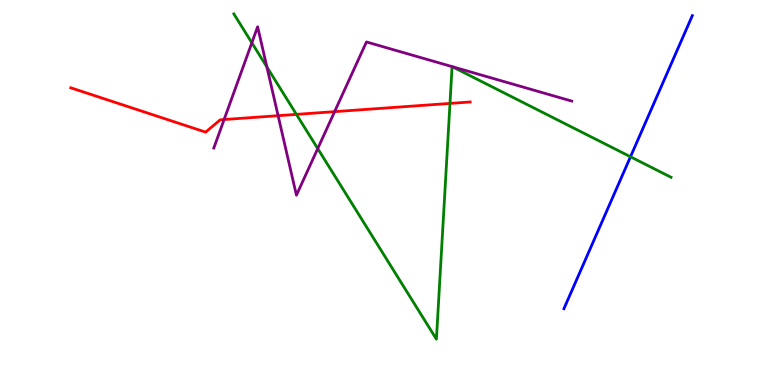[{'lines': ['blue', 'red'], 'intersections': []}, {'lines': ['green', 'red'], 'intersections': [{'x': 3.82, 'y': 7.03}, {'x': 5.81, 'y': 7.31}]}, {'lines': ['purple', 'red'], 'intersections': [{'x': 2.89, 'y': 6.9}, {'x': 3.59, 'y': 7.0}, {'x': 4.32, 'y': 7.1}]}, {'lines': ['blue', 'green'], 'intersections': [{'x': 8.14, 'y': 5.93}]}, {'lines': ['blue', 'purple'], 'intersections': []}, {'lines': ['green', 'purple'], 'intersections': [{'x': 3.25, 'y': 8.89}, {'x': 3.44, 'y': 8.26}, {'x': 4.1, 'y': 6.14}]}]